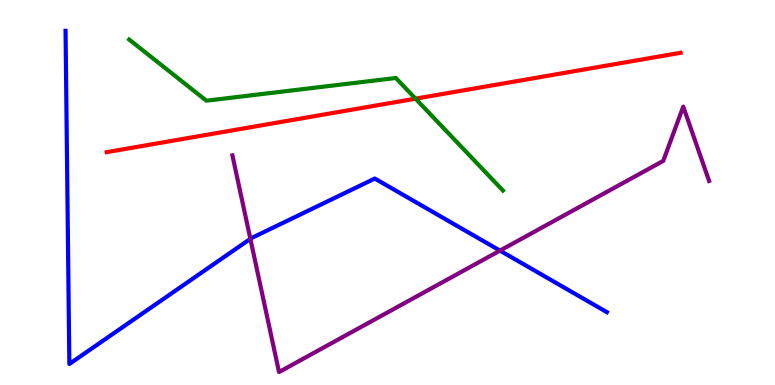[{'lines': ['blue', 'red'], 'intersections': []}, {'lines': ['green', 'red'], 'intersections': [{'x': 5.36, 'y': 7.44}]}, {'lines': ['purple', 'red'], 'intersections': []}, {'lines': ['blue', 'green'], 'intersections': []}, {'lines': ['blue', 'purple'], 'intersections': [{'x': 3.23, 'y': 3.8}, {'x': 6.45, 'y': 3.49}]}, {'lines': ['green', 'purple'], 'intersections': []}]